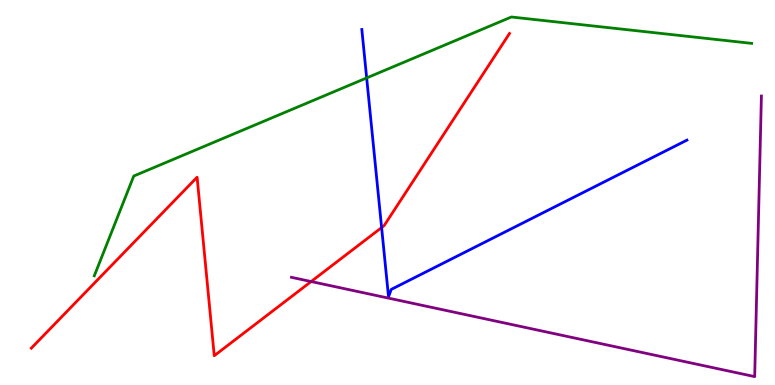[{'lines': ['blue', 'red'], 'intersections': [{'x': 4.92, 'y': 4.09}]}, {'lines': ['green', 'red'], 'intersections': []}, {'lines': ['purple', 'red'], 'intersections': [{'x': 4.01, 'y': 2.69}]}, {'lines': ['blue', 'green'], 'intersections': [{'x': 4.73, 'y': 7.98}]}, {'lines': ['blue', 'purple'], 'intersections': []}, {'lines': ['green', 'purple'], 'intersections': []}]